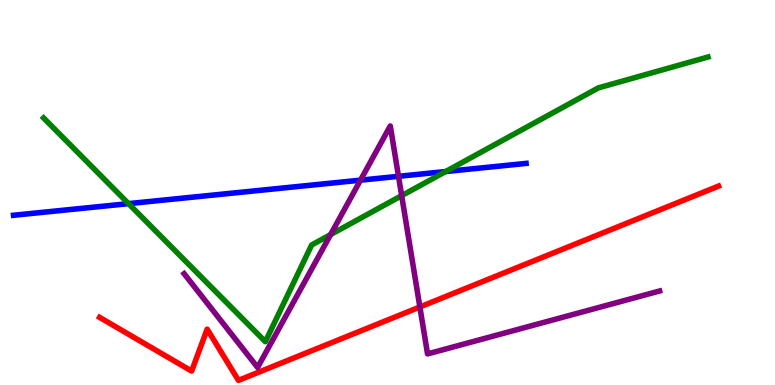[{'lines': ['blue', 'red'], 'intersections': []}, {'lines': ['green', 'red'], 'intersections': []}, {'lines': ['purple', 'red'], 'intersections': [{'x': 5.42, 'y': 2.03}]}, {'lines': ['blue', 'green'], 'intersections': [{'x': 1.66, 'y': 4.71}, {'x': 5.75, 'y': 5.54}]}, {'lines': ['blue', 'purple'], 'intersections': [{'x': 4.65, 'y': 5.32}, {'x': 5.14, 'y': 5.42}]}, {'lines': ['green', 'purple'], 'intersections': [{'x': 4.27, 'y': 3.91}, {'x': 5.18, 'y': 4.92}]}]